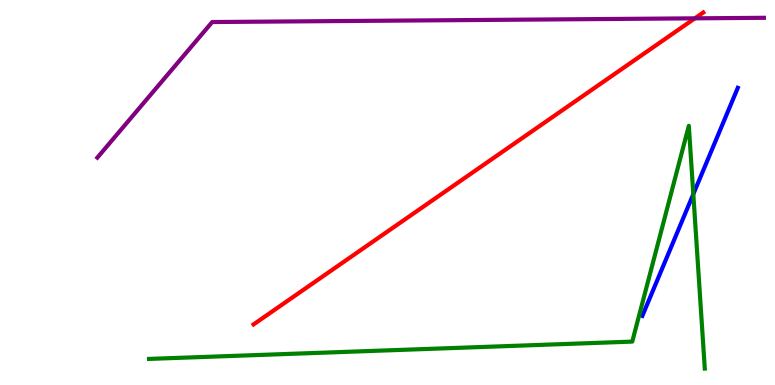[{'lines': ['blue', 'red'], 'intersections': []}, {'lines': ['green', 'red'], 'intersections': []}, {'lines': ['purple', 'red'], 'intersections': [{'x': 8.97, 'y': 9.52}]}, {'lines': ['blue', 'green'], 'intersections': [{'x': 8.95, 'y': 4.96}]}, {'lines': ['blue', 'purple'], 'intersections': []}, {'lines': ['green', 'purple'], 'intersections': []}]